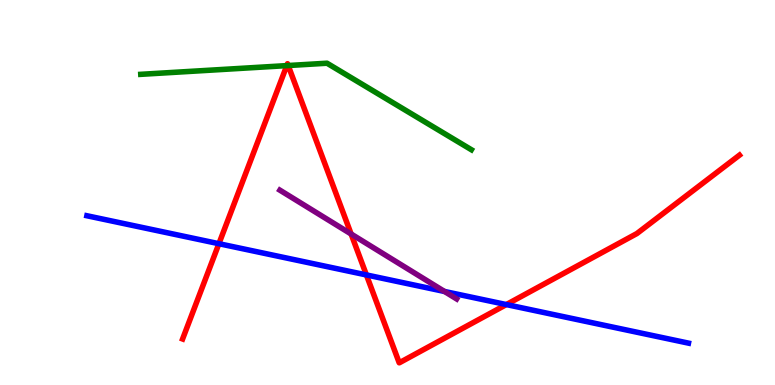[{'lines': ['blue', 'red'], 'intersections': [{'x': 2.82, 'y': 3.67}, {'x': 4.73, 'y': 2.86}, {'x': 6.53, 'y': 2.09}]}, {'lines': ['green', 'red'], 'intersections': [{'x': 3.7, 'y': 8.3}, {'x': 3.72, 'y': 8.3}]}, {'lines': ['purple', 'red'], 'intersections': [{'x': 4.53, 'y': 3.92}]}, {'lines': ['blue', 'green'], 'intersections': []}, {'lines': ['blue', 'purple'], 'intersections': [{'x': 5.74, 'y': 2.43}]}, {'lines': ['green', 'purple'], 'intersections': []}]